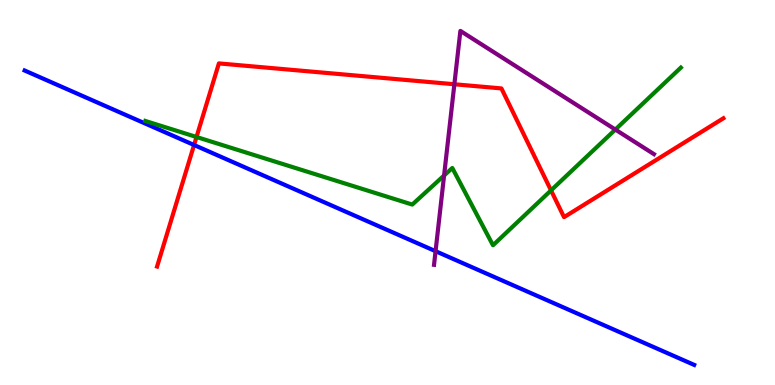[{'lines': ['blue', 'red'], 'intersections': [{'x': 2.5, 'y': 6.23}]}, {'lines': ['green', 'red'], 'intersections': [{'x': 2.54, 'y': 6.44}, {'x': 7.11, 'y': 5.05}]}, {'lines': ['purple', 'red'], 'intersections': [{'x': 5.86, 'y': 7.81}]}, {'lines': ['blue', 'green'], 'intersections': []}, {'lines': ['blue', 'purple'], 'intersections': [{'x': 5.62, 'y': 3.48}]}, {'lines': ['green', 'purple'], 'intersections': [{'x': 5.73, 'y': 5.44}, {'x': 7.94, 'y': 6.63}]}]